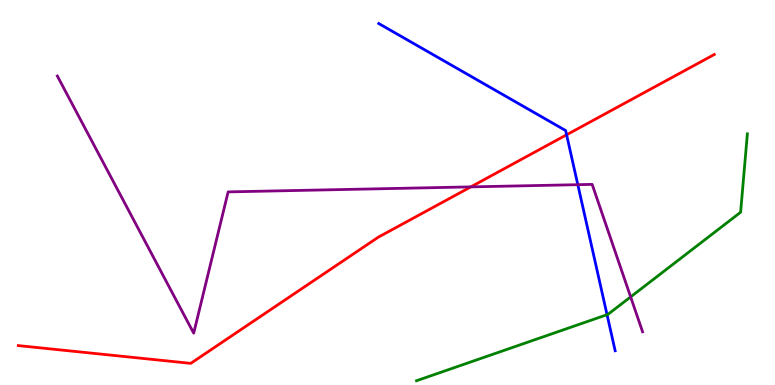[{'lines': ['blue', 'red'], 'intersections': [{'x': 7.31, 'y': 6.5}]}, {'lines': ['green', 'red'], 'intersections': []}, {'lines': ['purple', 'red'], 'intersections': [{'x': 6.07, 'y': 5.15}]}, {'lines': ['blue', 'green'], 'intersections': [{'x': 7.83, 'y': 1.83}]}, {'lines': ['blue', 'purple'], 'intersections': [{'x': 7.46, 'y': 5.2}]}, {'lines': ['green', 'purple'], 'intersections': [{'x': 8.14, 'y': 2.29}]}]